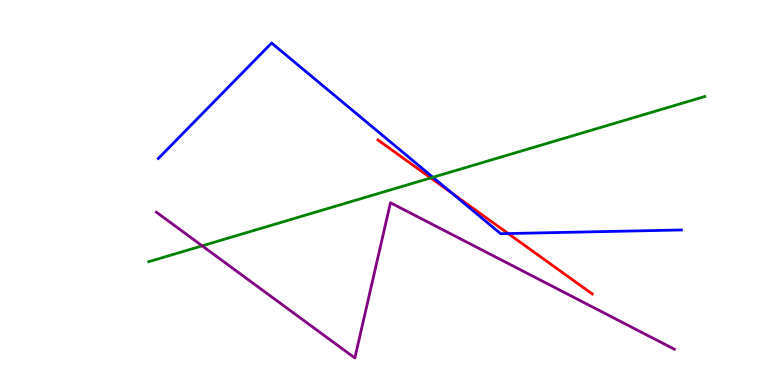[{'lines': ['blue', 'red'], 'intersections': [{'x': 5.83, 'y': 4.98}, {'x': 6.56, 'y': 3.93}]}, {'lines': ['green', 'red'], 'intersections': [{'x': 5.56, 'y': 5.38}]}, {'lines': ['purple', 'red'], 'intersections': []}, {'lines': ['blue', 'green'], 'intersections': [{'x': 5.59, 'y': 5.4}]}, {'lines': ['blue', 'purple'], 'intersections': []}, {'lines': ['green', 'purple'], 'intersections': [{'x': 2.61, 'y': 3.61}]}]